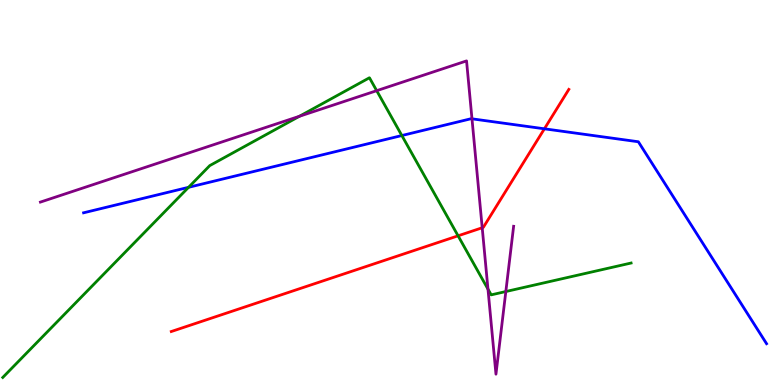[{'lines': ['blue', 'red'], 'intersections': [{'x': 7.02, 'y': 6.65}]}, {'lines': ['green', 'red'], 'intersections': [{'x': 5.91, 'y': 3.88}]}, {'lines': ['purple', 'red'], 'intersections': [{'x': 6.22, 'y': 4.08}]}, {'lines': ['blue', 'green'], 'intersections': [{'x': 2.43, 'y': 5.13}, {'x': 5.19, 'y': 6.48}]}, {'lines': ['blue', 'purple'], 'intersections': [{'x': 6.09, 'y': 6.91}]}, {'lines': ['green', 'purple'], 'intersections': [{'x': 3.86, 'y': 6.98}, {'x': 4.86, 'y': 7.64}, {'x': 6.3, 'y': 2.49}, {'x': 6.53, 'y': 2.43}]}]